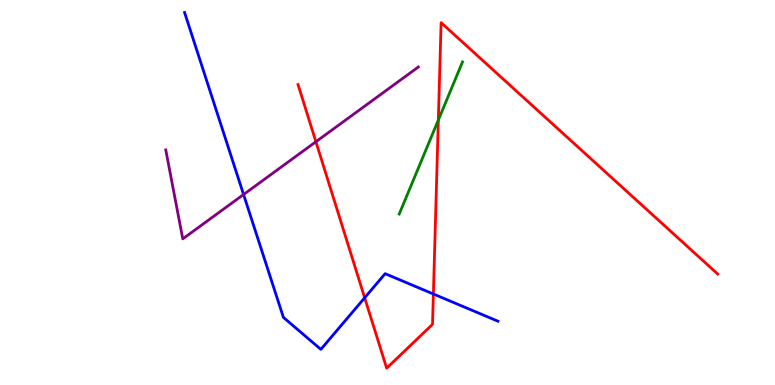[{'lines': ['blue', 'red'], 'intersections': [{'x': 4.71, 'y': 2.27}, {'x': 5.59, 'y': 2.36}]}, {'lines': ['green', 'red'], 'intersections': [{'x': 5.66, 'y': 6.88}]}, {'lines': ['purple', 'red'], 'intersections': [{'x': 4.08, 'y': 6.32}]}, {'lines': ['blue', 'green'], 'intersections': []}, {'lines': ['blue', 'purple'], 'intersections': [{'x': 3.14, 'y': 4.95}]}, {'lines': ['green', 'purple'], 'intersections': []}]